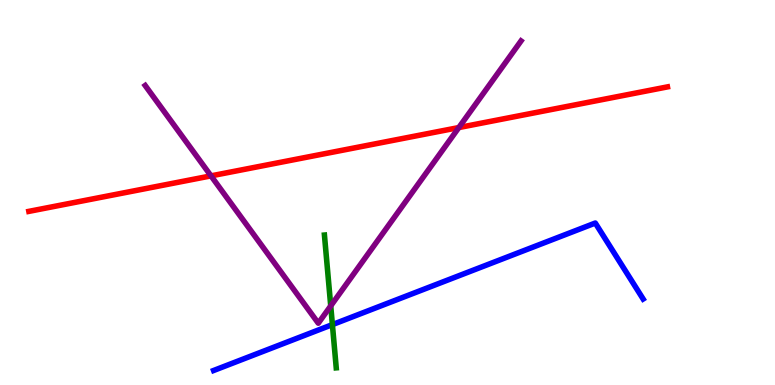[{'lines': ['blue', 'red'], 'intersections': []}, {'lines': ['green', 'red'], 'intersections': []}, {'lines': ['purple', 'red'], 'intersections': [{'x': 2.72, 'y': 5.43}, {'x': 5.92, 'y': 6.69}]}, {'lines': ['blue', 'green'], 'intersections': [{'x': 4.29, 'y': 1.57}]}, {'lines': ['blue', 'purple'], 'intersections': []}, {'lines': ['green', 'purple'], 'intersections': [{'x': 4.27, 'y': 2.05}]}]